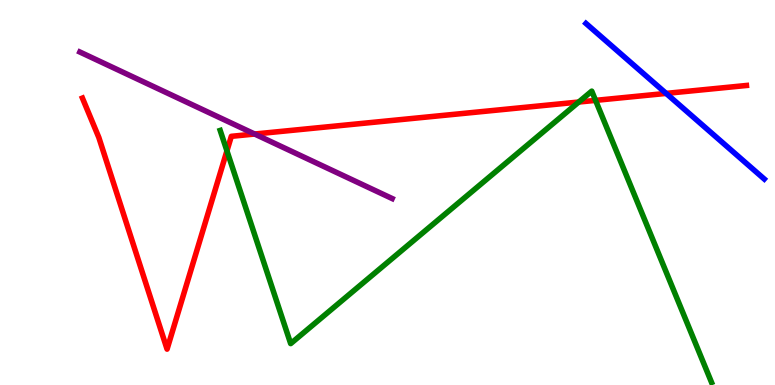[{'lines': ['blue', 'red'], 'intersections': [{'x': 8.6, 'y': 7.57}]}, {'lines': ['green', 'red'], 'intersections': [{'x': 2.93, 'y': 6.08}, {'x': 7.47, 'y': 7.35}, {'x': 7.68, 'y': 7.39}]}, {'lines': ['purple', 'red'], 'intersections': [{'x': 3.29, 'y': 6.52}]}, {'lines': ['blue', 'green'], 'intersections': []}, {'lines': ['blue', 'purple'], 'intersections': []}, {'lines': ['green', 'purple'], 'intersections': []}]